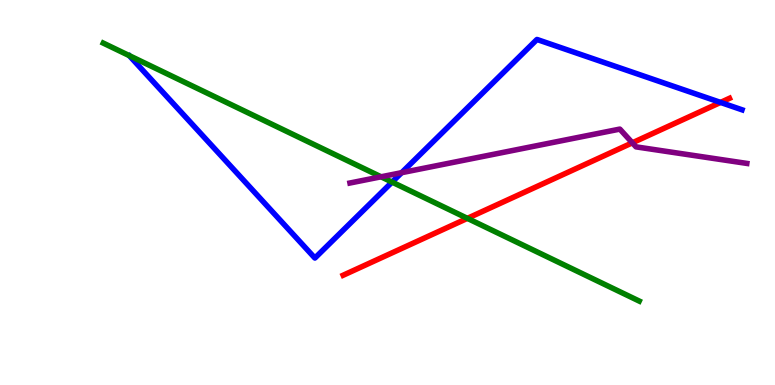[{'lines': ['blue', 'red'], 'intersections': [{'x': 9.3, 'y': 7.34}]}, {'lines': ['green', 'red'], 'intersections': [{'x': 6.03, 'y': 4.33}]}, {'lines': ['purple', 'red'], 'intersections': [{'x': 8.16, 'y': 6.29}]}, {'lines': ['blue', 'green'], 'intersections': [{'x': 5.06, 'y': 5.27}]}, {'lines': ['blue', 'purple'], 'intersections': [{'x': 5.18, 'y': 5.51}]}, {'lines': ['green', 'purple'], 'intersections': [{'x': 4.92, 'y': 5.41}]}]